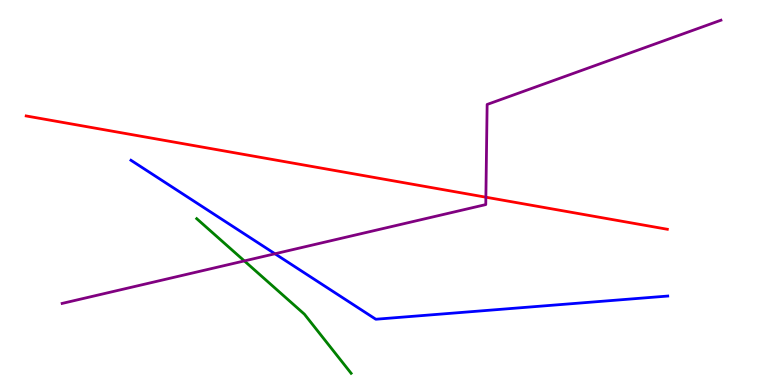[{'lines': ['blue', 'red'], 'intersections': []}, {'lines': ['green', 'red'], 'intersections': []}, {'lines': ['purple', 'red'], 'intersections': [{'x': 6.27, 'y': 4.88}]}, {'lines': ['blue', 'green'], 'intersections': []}, {'lines': ['blue', 'purple'], 'intersections': [{'x': 3.55, 'y': 3.41}]}, {'lines': ['green', 'purple'], 'intersections': [{'x': 3.15, 'y': 3.22}]}]